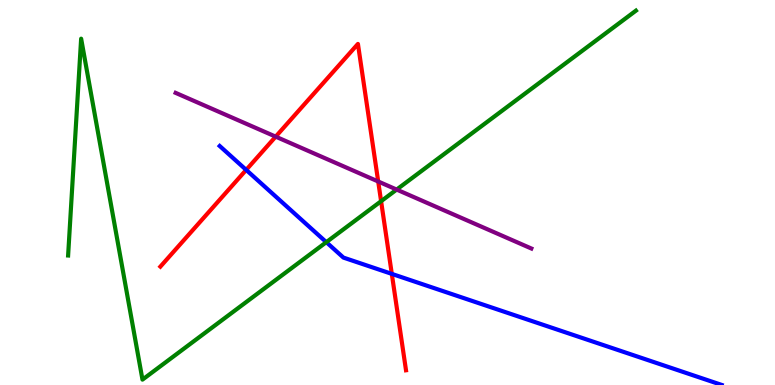[{'lines': ['blue', 'red'], 'intersections': [{'x': 3.18, 'y': 5.59}, {'x': 5.06, 'y': 2.89}]}, {'lines': ['green', 'red'], 'intersections': [{'x': 4.92, 'y': 4.77}]}, {'lines': ['purple', 'red'], 'intersections': [{'x': 3.56, 'y': 6.45}, {'x': 4.88, 'y': 5.29}]}, {'lines': ['blue', 'green'], 'intersections': [{'x': 4.21, 'y': 3.71}]}, {'lines': ['blue', 'purple'], 'intersections': []}, {'lines': ['green', 'purple'], 'intersections': [{'x': 5.12, 'y': 5.08}]}]